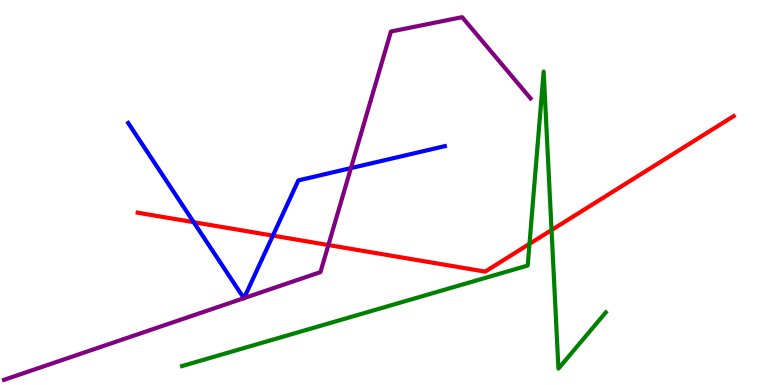[{'lines': ['blue', 'red'], 'intersections': [{'x': 2.5, 'y': 4.23}, {'x': 3.52, 'y': 3.88}]}, {'lines': ['green', 'red'], 'intersections': [{'x': 6.83, 'y': 3.67}, {'x': 7.12, 'y': 4.02}]}, {'lines': ['purple', 'red'], 'intersections': [{'x': 4.24, 'y': 3.64}]}, {'lines': ['blue', 'green'], 'intersections': []}, {'lines': ['blue', 'purple'], 'intersections': [{'x': 3.15, 'y': 2.25}, {'x': 3.15, 'y': 2.26}, {'x': 4.53, 'y': 5.63}]}, {'lines': ['green', 'purple'], 'intersections': []}]